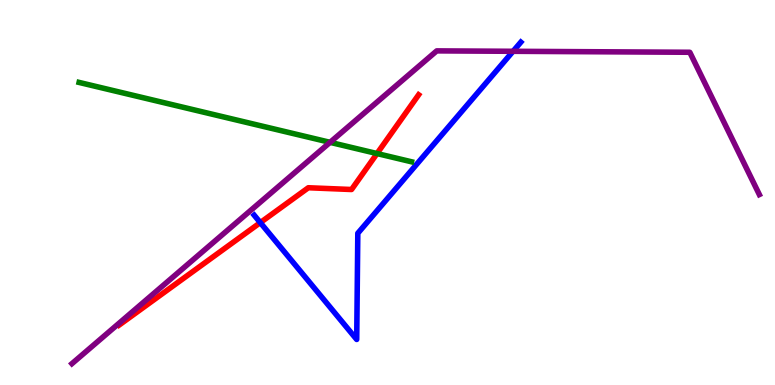[{'lines': ['blue', 'red'], 'intersections': [{'x': 3.36, 'y': 4.22}]}, {'lines': ['green', 'red'], 'intersections': [{'x': 4.86, 'y': 6.01}]}, {'lines': ['purple', 'red'], 'intersections': []}, {'lines': ['blue', 'green'], 'intersections': []}, {'lines': ['blue', 'purple'], 'intersections': [{'x': 6.62, 'y': 8.67}]}, {'lines': ['green', 'purple'], 'intersections': [{'x': 4.26, 'y': 6.3}]}]